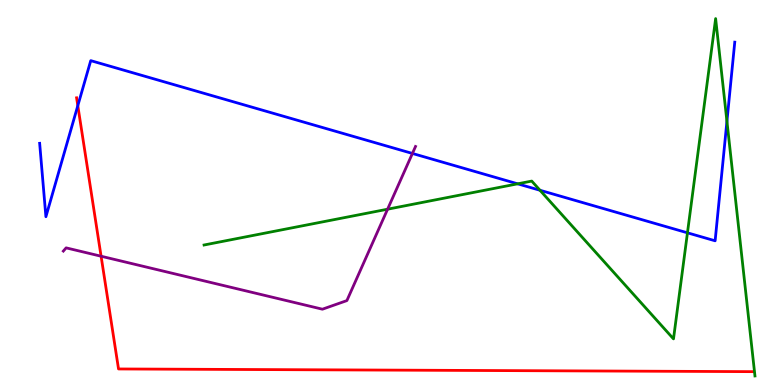[{'lines': ['blue', 'red'], 'intersections': [{'x': 1.0, 'y': 7.26}]}, {'lines': ['green', 'red'], 'intersections': []}, {'lines': ['purple', 'red'], 'intersections': [{'x': 1.3, 'y': 3.34}]}, {'lines': ['blue', 'green'], 'intersections': [{'x': 6.68, 'y': 5.23}, {'x': 6.97, 'y': 5.06}, {'x': 8.87, 'y': 3.95}, {'x': 9.38, 'y': 6.85}]}, {'lines': ['blue', 'purple'], 'intersections': [{'x': 5.32, 'y': 6.01}]}, {'lines': ['green', 'purple'], 'intersections': [{'x': 5.0, 'y': 4.57}]}]